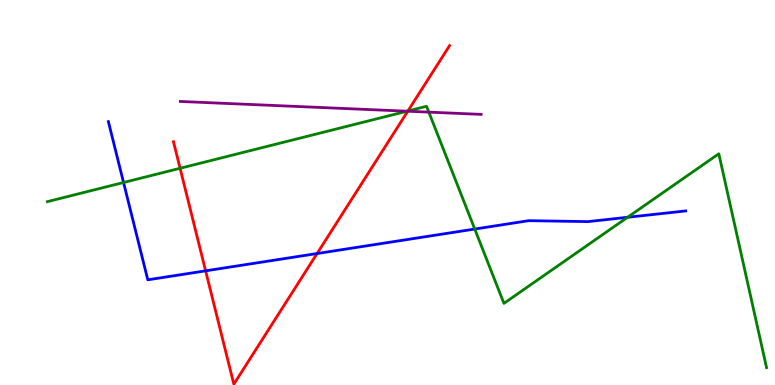[{'lines': ['blue', 'red'], 'intersections': [{'x': 2.65, 'y': 2.97}, {'x': 4.09, 'y': 3.41}]}, {'lines': ['green', 'red'], 'intersections': [{'x': 2.32, 'y': 5.63}, {'x': 5.26, 'y': 7.12}]}, {'lines': ['purple', 'red'], 'intersections': [{'x': 5.26, 'y': 7.11}]}, {'lines': ['blue', 'green'], 'intersections': [{'x': 1.59, 'y': 5.26}, {'x': 6.13, 'y': 4.05}, {'x': 8.1, 'y': 4.36}]}, {'lines': ['blue', 'purple'], 'intersections': []}, {'lines': ['green', 'purple'], 'intersections': [{'x': 5.25, 'y': 7.11}, {'x': 5.53, 'y': 7.09}]}]